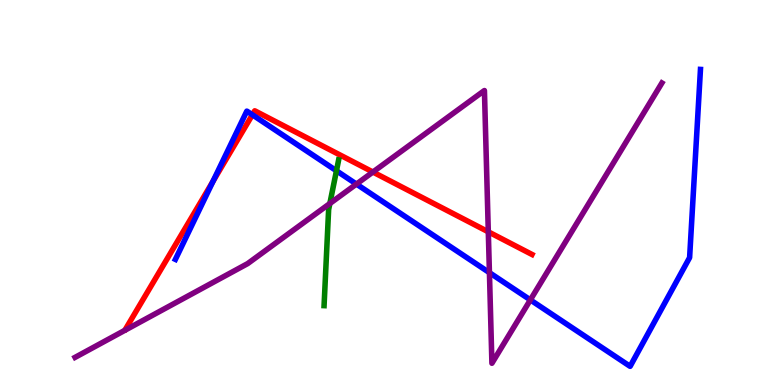[{'lines': ['blue', 'red'], 'intersections': [{'x': 2.75, 'y': 5.29}, {'x': 3.26, 'y': 7.02}]}, {'lines': ['green', 'red'], 'intersections': []}, {'lines': ['purple', 'red'], 'intersections': [{'x': 4.81, 'y': 5.53}, {'x': 6.3, 'y': 3.98}]}, {'lines': ['blue', 'green'], 'intersections': [{'x': 4.34, 'y': 5.56}]}, {'lines': ['blue', 'purple'], 'intersections': [{'x': 4.6, 'y': 5.22}, {'x': 6.32, 'y': 2.92}, {'x': 6.84, 'y': 2.21}]}, {'lines': ['green', 'purple'], 'intersections': [{'x': 4.26, 'y': 4.71}]}]